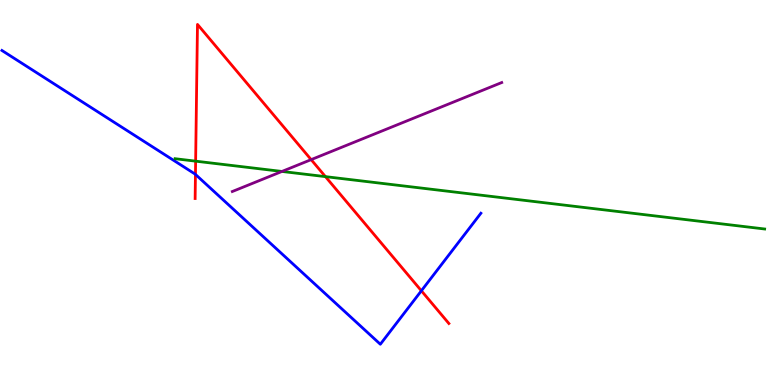[{'lines': ['blue', 'red'], 'intersections': [{'x': 2.52, 'y': 5.47}, {'x': 5.44, 'y': 2.45}]}, {'lines': ['green', 'red'], 'intersections': [{'x': 2.52, 'y': 5.81}, {'x': 4.2, 'y': 5.41}]}, {'lines': ['purple', 'red'], 'intersections': [{'x': 4.01, 'y': 5.85}]}, {'lines': ['blue', 'green'], 'intersections': []}, {'lines': ['blue', 'purple'], 'intersections': []}, {'lines': ['green', 'purple'], 'intersections': [{'x': 3.64, 'y': 5.55}]}]